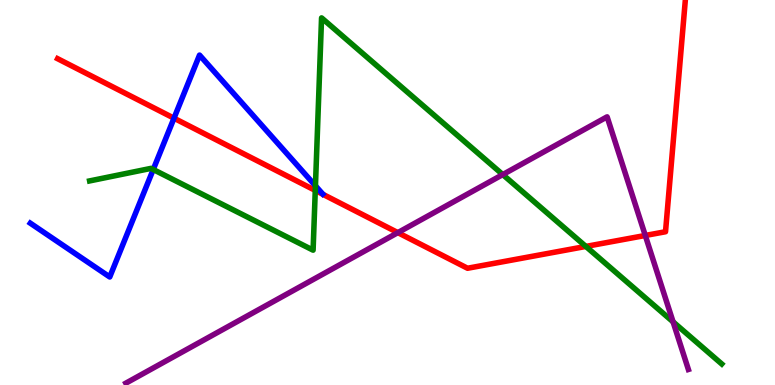[{'lines': ['blue', 'red'], 'intersections': [{'x': 2.25, 'y': 6.93}]}, {'lines': ['green', 'red'], 'intersections': [{'x': 4.07, 'y': 5.05}, {'x': 7.56, 'y': 3.6}]}, {'lines': ['purple', 'red'], 'intersections': [{'x': 5.13, 'y': 3.96}, {'x': 8.33, 'y': 3.88}]}, {'lines': ['blue', 'green'], 'intersections': [{'x': 1.98, 'y': 5.6}, {'x': 4.07, 'y': 5.17}]}, {'lines': ['blue', 'purple'], 'intersections': []}, {'lines': ['green', 'purple'], 'intersections': [{'x': 6.49, 'y': 5.47}, {'x': 8.68, 'y': 1.64}]}]